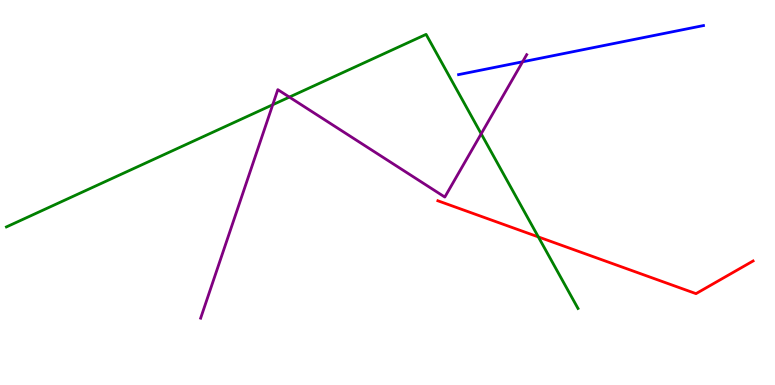[{'lines': ['blue', 'red'], 'intersections': []}, {'lines': ['green', 'red'], 'intersections': [{'x': 6.95, 'y': 3.85}]}, {'lines': ['purple', 'red'], 'intersections': []}, {'lines': ['blue', 'green'], 'intersections': []}, {'lines': ['blue', 'purple'], 'intersections': [{'x': 6.74, 'y': 8.39}]}, {'lines': ['green', 'purple'], 'intersections': [{'x': 3.52, 'y': 7.28}, {'x': 3.73, 'y': 7.48}, {'x': 6.21, 'y': 6.52}]}]